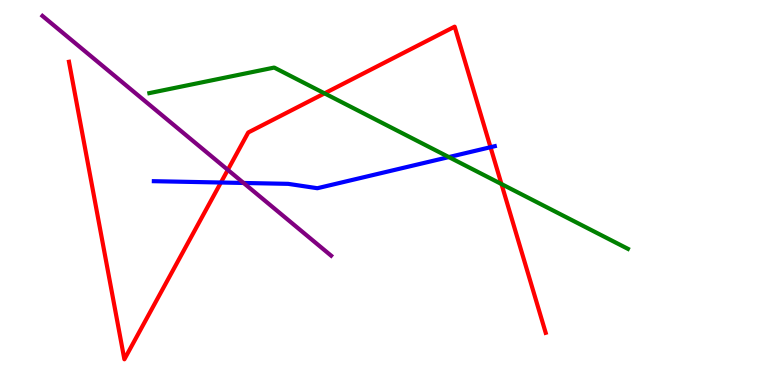[{'lines': ['blue', 'red'], 'intersections': [{'x': 2.85, 'y': 5.26}, {'x': 6.33, 'y': 6.18}]}, {'lines': ['green', 'red'], 'intersections': [{'x': 4.19, 'y': 7.57}, {'x': 6.47, 'y': 5.22}]}, {'lines': ['purple', 'red'], 'intersections': [{'x': 2.94, 'y': 5.59}]}, {'lines': ['blue', 'green'], 'intersections': [{'x': 5.79, 'y': 5.92}]}, {'lines': ['blue', 'purple'], 'intersections': [{'x': 3.14, 'y': 5.25}]}, {'lines': ['green', 'purple'], 'intersections': []}]